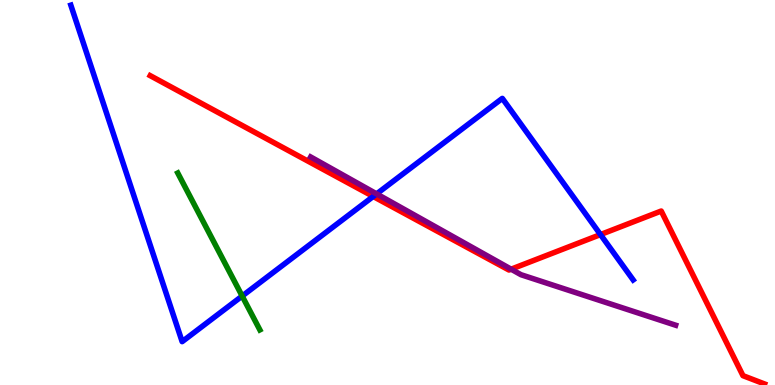[{'lines': ['blue', 'red'], 'intersections': [{'x': 4.82, 'y': 4.9}, {'x': 7.75, 'y': 3.91}]}, {'lines': ['green', 'red'], 'intersections': []}, {'lines': ['purple', 'red'], 'intersections': [{'x': 6.6, 'y': 3.01}]}, {'lines': ['blue', 'green'], 'intersections': [{'x': 3.12, 'y': 2.31}]}, {'lines': ['blue', 'purple'], 'intersections': [{'x': 4.86, 'y': 4.96}]}, {'lines': ['green', 'purple'], 'intersections': []}]